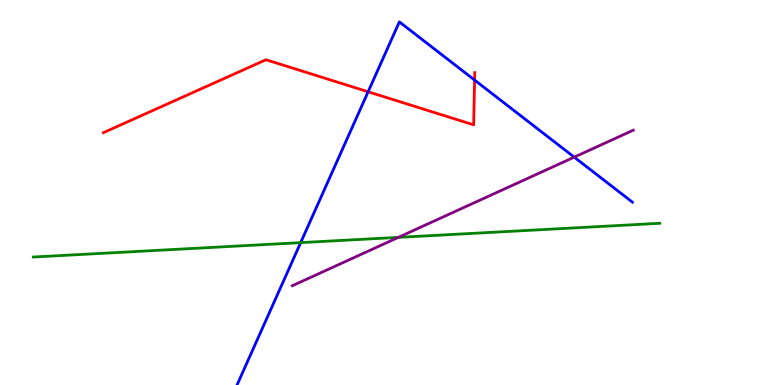[{'lines': ['blue', 'red'], 'intersections': [{'x': 4.75, 'y': 7.62}, {'x': 6.12, 'y': 7.92}]}, {'lines': ['green', 'red'], 'intersections': []}, {'lines': ['purple', 'red'], 'intersections': []}, {'lines': ['blue', 'green'], 'intersections': [{'x': 3.88, 'y': 3.7}]}, {'lines': ['blue', 'purple'], 'intersections': [{'x': 7.41, 'y': 5.92}]}, {'lines': ['green', 'purple'], 'intersections': [{'x': 5.14, 'y': 3.83}]}]